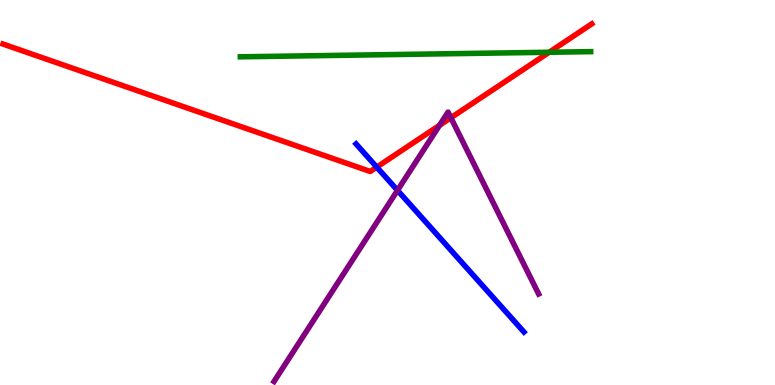[{'lines': ['blue', 'red'], 'intersections': [{'x': 4.86, 'y': 5.66}]}, {'lines': ['green', 'red'], 'intersections': [{'x': 7.09, 'y': 8.64}]}, {'lines': ['purple', 'red'], 'intersections': [{'x': 5.67, 'y': 6.75}, {'x': 5.82, 'y': 6.94}]}, {'lines': ['blue', 'green'], 'intersections': []}, {'lines': ['blue', 'purple'], 'intersections': [{'x': 5.13, 'y': 5.06}]}, {'lines': ['green', 'purple'], 'intersections': []}]